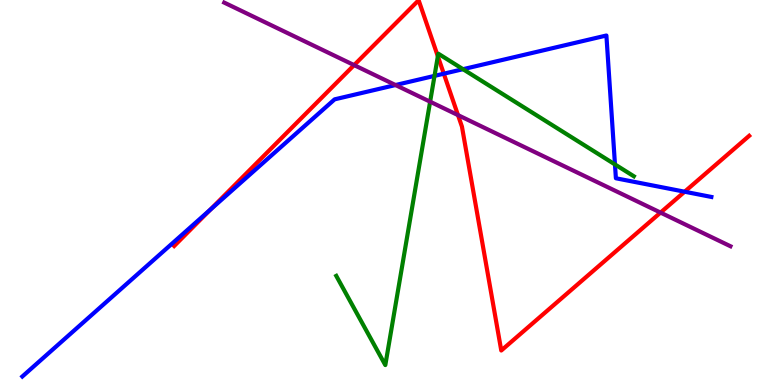[{'lines': ['blue', 'red'], 'intersections': [{'x': 2.71, 'y': 4.55}, {'x': 5.73, 'y': 8.09}, {'x': 8.83, 'y': 5.02}]}, {'lines': ['green', 'red'], 'intersections': [{'x': 5.65, 'y': 8.54}]}, {'lines': ['purple', 'red'], 'intersections': [{'x': 4.57, 'y': 8.31}, {'x': 5.91, 'y': 7.01}, {'x': 8.52, 'y': 4.48}]}, {'lines': ['blue', 'green'], 'intersections': [{'x': 5.61, 'y': 8.03}, {'x': 5.97, 'y': 8.2}, {'x': 7.94, 'y': 5.73}]}, {'lines': ['blue', 'purple'], 'intersections': [{'x': 5.1, 'y': 7.79}]}, {'lines': ['green', 'purple'], 'intersections': [{'x': 5.55, 'y': 7.36}]}]